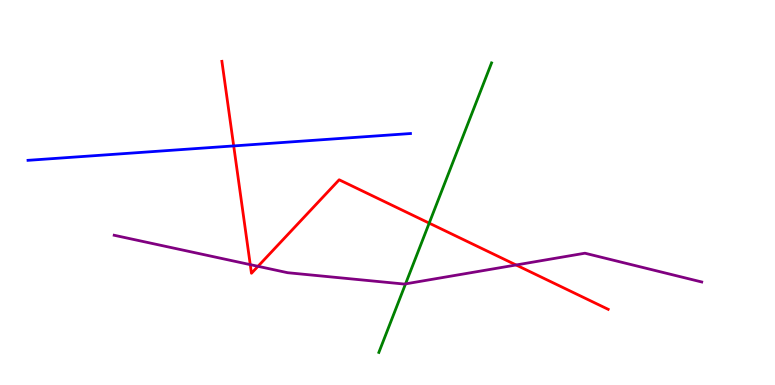[{'lines': ['blue', 'red'], 'intersections': [{'x': 3.02, 'y': 6.21}]}, {'lines': ['green', 'red'], 'intersections': [{'x': 5.54, 'y': 4.2}]}, {'lines': ['purple', 'red'], 'intersections': [{'x': 3.23, 'y': 3.13}, {'x': 3.33, 'y': 3.08}, {'x': 6.66, 'y': 3.12}]}, {'lines': ['blue', 'green'], 'intersections': []}, {'lines': ['blue', 'purple'], 'intersections': []}, {'lines': ['green', 'purple'], 'intersections': [{'x': 5.23, 'y': 2.63}]}]